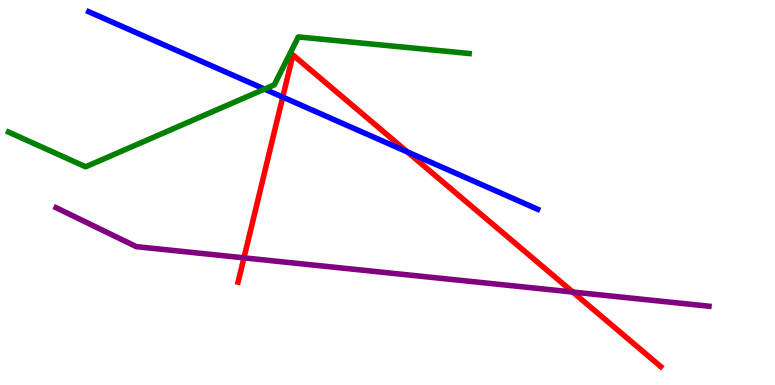[{'lines': ['blue', 'red'], 'intersections': [{'x': 3.65, 'y': 7.48}, {'x': 5.26, 'y': 6.05}]}, {'lines': ['green', 'red'], 'intersections': []}, {'lines': ['purple', 'red'], 'intersections': [{'x': 3.15, 'y': 3.3}, {'x': 7.39, 'y': 2.41}]}, {'lines': ['blue', 'green'], 'intersections': [{'x': 3.41, 'y': 7.69}]}, {'lines': ['blue', 'purple'], 'intersections': []}, {'lines': ['green', 'purple'], 'intersections': []}]